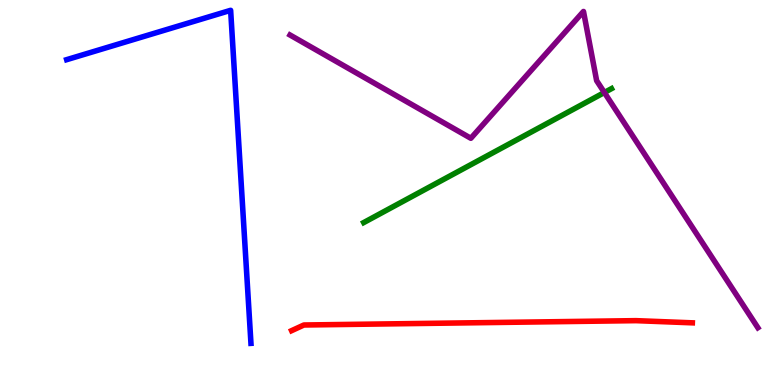[{'lines': ['blue', 'red'], 'intersections': []}, {'lines': ['green', 'red'], 'intersections': []}, {'lines': ['purple', 'red'], 'intersections': []}, {'lines': ['blue', 'green'], 'intersections': []}, {'lines': ['blue', 'purple'], 'intersections': []}, {'lines': ['green', 'purple'], 'intersections': [{'x': 7.8, 'y': 7.6}]}]